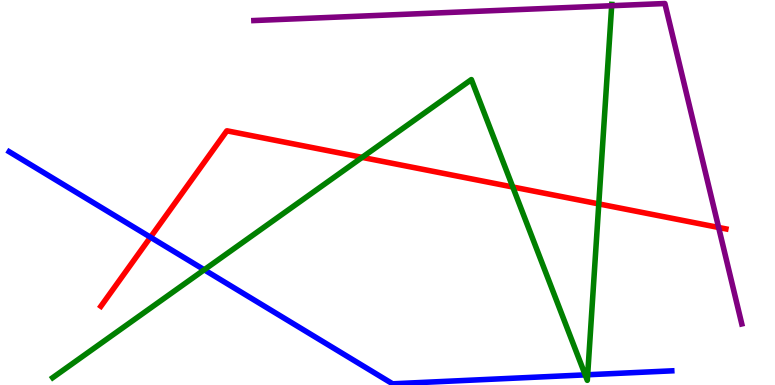[{'lines': ['blue', 'red'], 'intersections': [{'x': 1.94, 'y': 3.84}]}, {'lines': ['green', 'red'], 'intersections': [{'x': 4.67, 'y': 5.91}, {'x': 6.62, 'y': 5.14}, {'x': 7.73, 'y': 4.7}]}, {'lines': ['purple', 'red'], 'intersections': [{'x': 9.27, 'y': 4.09}]}, {'lines': ['blue', 'green'], 'intersections': [{'x': 2.64, 'y': 2.99}, {'x': 7.55, 'y': 0.263}, {'x': 7.58, 'y': 0.266}]}, {'lines': ['blue', 'purple'], 'intersections': []}, {'lines': ['green', 'purple'], 'intersections': [{'x': 7.89, 'y': 9.85}]}]